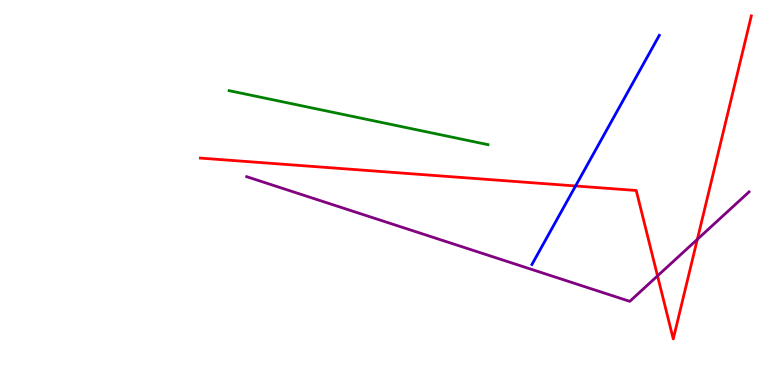[{'lines': ['blue', 'red'], 'intersections': [{'x': 7.43, 'y': 5.17}]}, {'lines': ['green', 'red'], 'intersections': []}, {'lines': ['purple', 'red'], 'intersections': [{'x': 8.48, 'y': 2.83}, {'x': 9.0, 'y': 3.78}]}, {'lines': ['blue', 'green'], 'intersections': []}, {'lines': ['blue', 'purple'], 'intersections': []}, {'lines': ['green', 'purple'], 'intersections': []}]